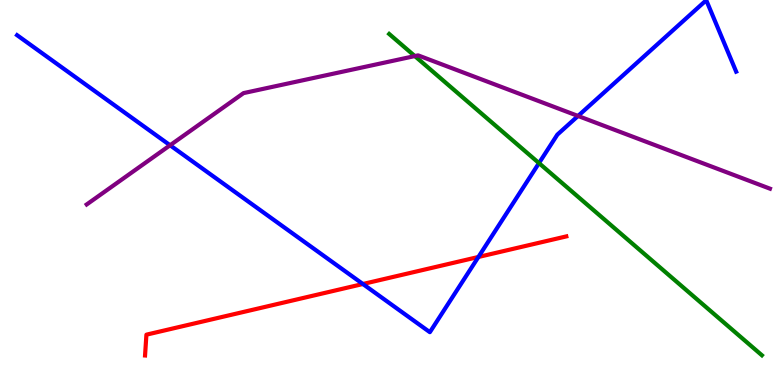[{'lines': ['blue', 'red'], 'intersections': [{'x': 4.68, 'y': 2.62}, {'x': 6.17, 'y': 3.33}]}, {'lines': ['green', 'red'], 'intersections': []}, {'lines': ['purple', 'red'], 'intersections': []}, {'lines': ['blue', 'green'], 'intersections': [{'x': 6.95, 'y': 5.76}]}, {'lines': ['blue', 'purple'], 'intersections': [{'x': 2.19, 'y': 6.23}, {'x': 7.46, 'y': 6.99}]}, {'lines': ['green', 'purple'], 'intersections': [{'x': 5.35, 'y': 8.54}]}]